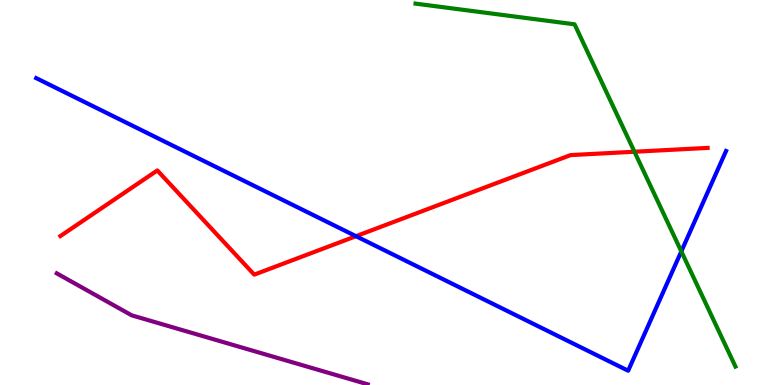[{'lines': ['blue', 'red'], 'intersections': [{'x': 4.59, 'y': 3.87}]}, {'lines': ['green', 'red'], 'intersections': [{'x': 8.19, 'y': 6.06}]}, {'lines': ['purple', 'red'], 'intersections': []}, {'lines': ['blue', 'green'], 'intersections': [{'x': 8.79, 'y': 3.47}]}, {'lines': ['blue', 'purple'], 'intersections': []}, {'lines': ['green', 'purple'], 'intersections': []}]